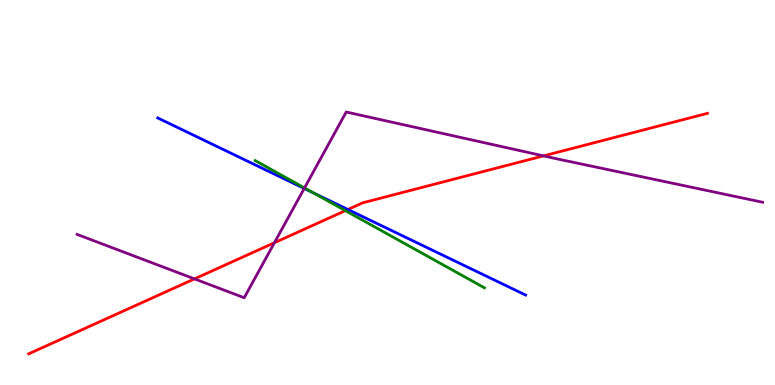[{'lines': ['blue', 'red'], 'intersections': [{'x': 4.49, 'y': 4.56}]}, {'lines': ['green', 'red'], 'intersections': [{'x': 4.46, 'y': 4.53}]}, {'lines': ['purple', 'red'], 'intersections': [{'x': 2.51, 'y': 2.76}, {'x': 3.54, 'y': 3.7}, {'x': 7.01, 'y': 5.95}]}, {'lines': ['blue', 'green'], 'intersections': [{'x': 4.04, 'y': 4.99}]}, {'lines': ['blue', 'purple'], 'intersections': [{'x': 3.93, 'y': 5.1}]}, {'lines': ['green', 'purple'], 'intersections': [{'x': 3.93, 'y': 5.12}]}]